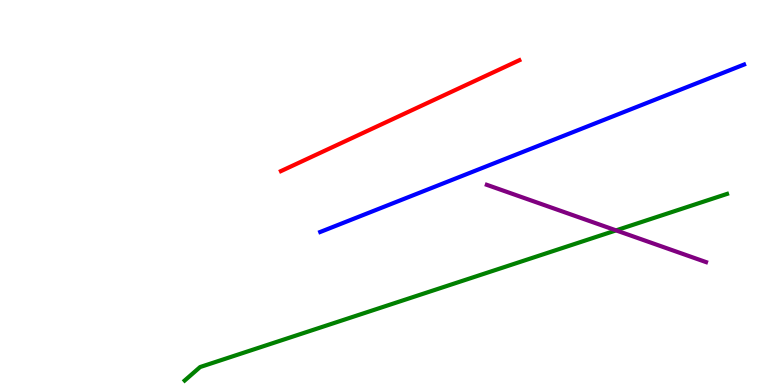[{'lines': ['blue', 'red'], 'intersections': []}, {'lines': ['green', 'red'], 'intersections': []}, {'lines': ['purple', 'red'], 'intersections': []}, {'lines': ['blue', 'green'], 'intersections': []}, {'lines': ['blue', 'purple'], 'intersections': []}, {'lines': ['green', 'purple'], 'intersections': [{'x': 7.95, 'y': 4.02}]}]